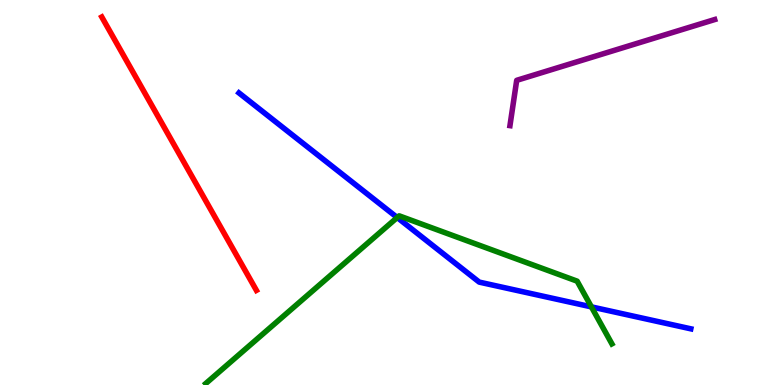[{'lines': ['blue', 'red'], 'intersections': []}, {'lines': ['green', 'red'], 'intersections': []}, {'lines': ['purple', 'red'], 'intersections': []}, {'lines': ['blue', 'green'], 'intersections': [{'x': 5.13, 'y': 4.35}, {'x': 7.63, 'y': 2.03}]}, {'lines': ['blue', 'purple'], 'intersections': []}, {'lines': ['green', 'purple'], 'intersections': []}]